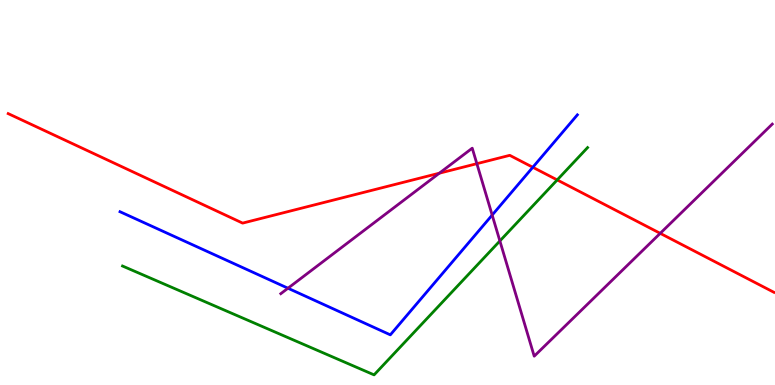[{'lines': ['blue', 'red'], 'intersections': [{'x': 6.87, 'y': 5.66}]}, {'lines': ['green', 'red'], 'intersections': [{'x': 7.19, 'y': 5.33}]}, {'lines': ['purple', 'red'], 'intersections': [{'x': 5.67, 'y': 5.5}, {'x': 6.15, 'y': 5.75}, {'x': 8.52, 'y': 3.94}]}, {'lines': ['blue', 'green'], 'intersections': []}, {'lines': ['blue', 'purple'], 'intersections': [{'x': 3.72, 'y': 2.51}, {'x': 6.35, 'y': 4.41}]}, {'lines': ['green', 'purple'], 'intersections': [{'x': 6.45, 'y': 3.74}]}]